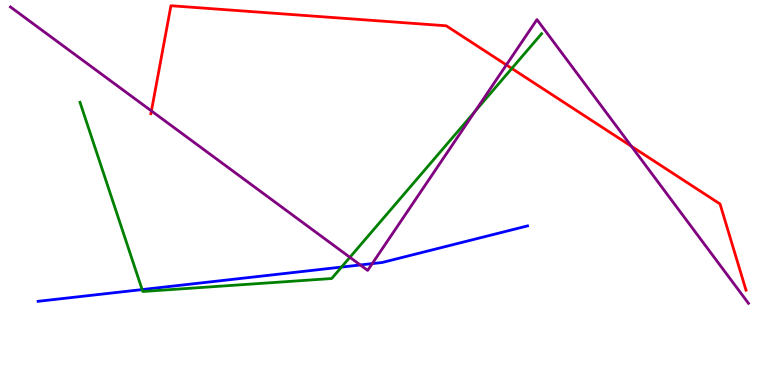[{'lines': ['blue', 'red'], 'intersections': []}, {'lines': ['green', 'red'], 'intersections': [{'x': 6.6, 'y': 8.22}]}, {'lines': ['purple', 'red'], 'intersections': [{'x': 1.95, 'y': 7.12}, {'x': 6.53, 'y': 8.31}, {'x': 8.15, 'y': 6.2}]}, {'lines': ['blue', 'green'], 'intersections': [{'x': 1.83, 'y': 2.48}, {'x': 4.41, 'y': 3.06}]}, {'lines': ['blue', 'purple'], 'intersections': [{'x': 4.65, 'y': 3.12}, {'x': 4.8, 'y': 3.15}]}, {'lines': ['green', 'purple'], 'intersections': [{'x': 4.51, 'y': 3.32}, {'x': 6.13, 'y': 7.11}]}]